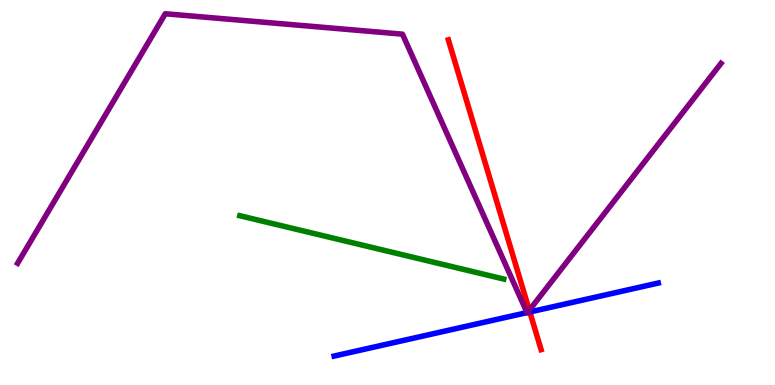[{'lines': ['blue', 'red'], 'intersections': [{'x': 6.84, 'y': 1.9}]}, {'lines': ['green', 'red'], 'intersections': []}, {'lines': ['purple', 'red'], 'intersections': [{'x': 6.83, 'y': 1.94}]}, {'lines': ['blue', 'green'], 'intersections': []}, {'lines': ['blue', 'purple'], 'intersections': [{'x': 6.8, 'y': 1.88}, {'x': 6.81, 'y': 1.88}]}, {'lines': ['green', 'purple'], 'intersections': []}]